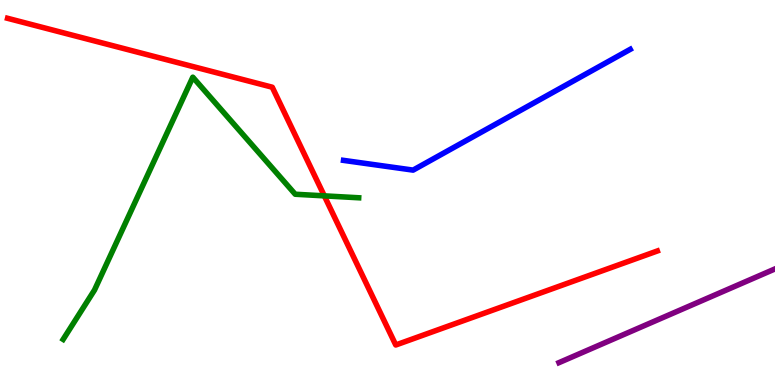[{'lines': ['blue', 'red'], 'intersections': []}, {'lines': ['green', 'red'], 'intersections': [{'x': 4.18, 'y': 4.91}]}, {'lines': ['purple', 'red'], 'intersections': []}, {'lines': ['blue', 'green'], 'intersections': []}, {'lines': ['blue', 'purple'], 'intersections': []}, {'lines': ['green', 'purple'], 'intersections': []}]